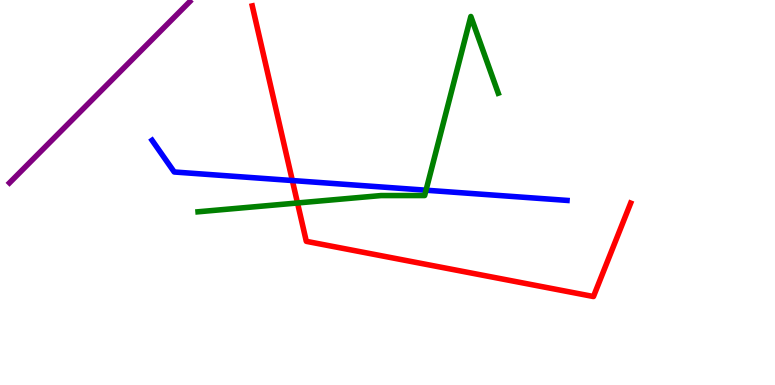[{'lines': ['blue', 'red'], 'intersections': [{'x': 3.77, 'y': 5.31}]}, {'lines': ['green', 'red'], 'intersections': [{'x': 3.84, 'y': 4.73}]}, {'lines': ['purple', 'red'], 'intersections': []}, {'lines': ['blue', 'green'], 'intersections': [{'x': 5.5, 'y': 5.06}]}, {'lines': ['blue', 'purple'], 'intersections': []}, {'lines': ['green', 'purple'], 'intersections': []}]